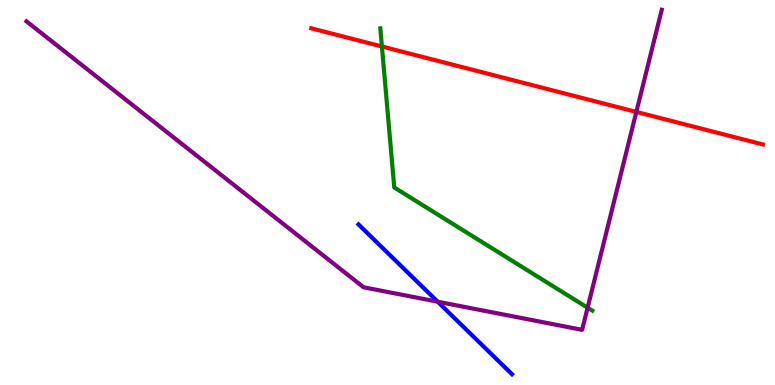[{'lines': ['blue', 'red'], 'intersections': []}, {'lines': ['green', 'red'], 'intersections': [{'x': 4.93, 'y': 8.79}]}, {'lines': ['purple', 'red'], 'intersections': [{'x': 8.21, 'y': 7.09}]}, {'lines': ['blue', 'green'], 'intersections': []}, {'lines': ['blue', 'purple'], 'intersections': [{'x': 5.65, 'y': 2.16}]}, {'lines': ['green', 'purple'], 'intersections': [{'x': 7.58, 'y': 2.01}]}]